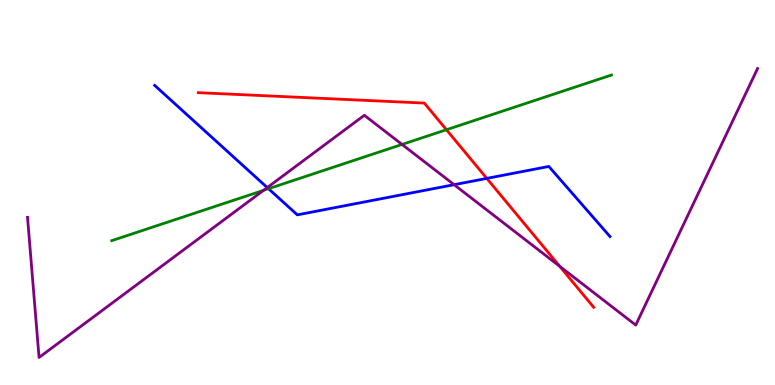[{'lines': ['blue', 'red'], 'intersections': [{'x': 6.28, 'y': 5.37}]}, {'lines': ['green', 'red'], 'intersections': [{'x': 5.76, 'y': 6.63}]}, {'lines': ['purple', 'red'], 'intersections': [{'x': 7.22, 'y': 3.08}]}, {'lines': ['blue', 'green'], 'intersections': [{'x': 3.46, 'y': 5.1}]}, {'lines': ['blue', 'purple'], 'intersections': [{'x': 3.45, 'y': 5.13}, {'x': 5.86, 'y': 5.2}]}, {'lines': ['green', 'purple'], 'intersections': [{'x': 3.4, 'y': 5.06}, {'x': 5.19, 'y': 6.25}]}]